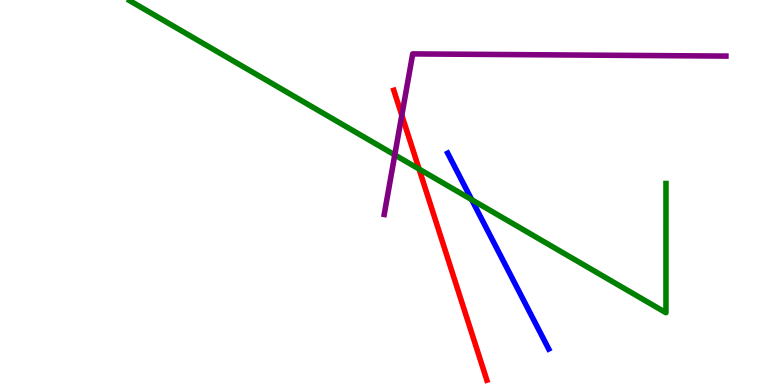[{'lines': ['blue', 'red'], 'intersections': []}, {'lines': ['green', 'red'], 'intersections': [{'x': 5.41, 'y': 5.61}]}, {'lines': ['purple', 'red'], 'intersections': [{'x': 5.18, 'y': 7.01}]}, {'lines': ['blue', 'green'], 'intersections': [{'x': 6.09, 'y': 4.81}]}, {'lines': ['blue', 'purple'], 'intersections': []}, {'lines': ['green', 'purple'], 'intersections': [{'x': 5.09, 'y': 5.98}]}]